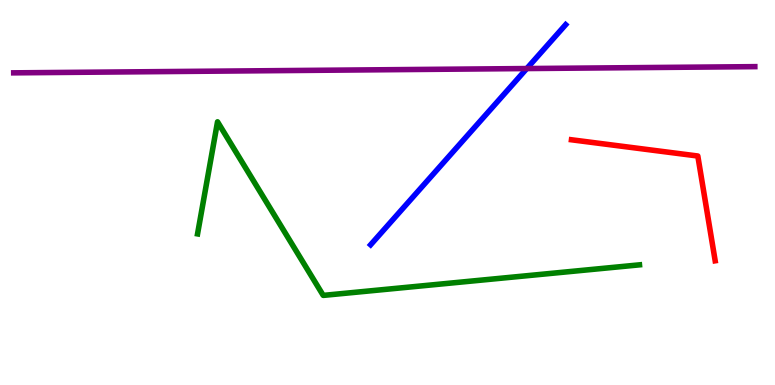[{'lines': ['blue', 'red'], 'intersections': []}, {'lines': ['green', 'red'], 'intersections': []}, {'lines': ['purple', 'red'], 'intersections': []}, {'lines': ['blue', 'green'], 'intersections': []}, {'lines': ['blue', 'purple'], 'intersections': [{'x': 6.8, 'y': 8.22}]}, {'lines': ['green', 'purple'], 'intersections': []}]